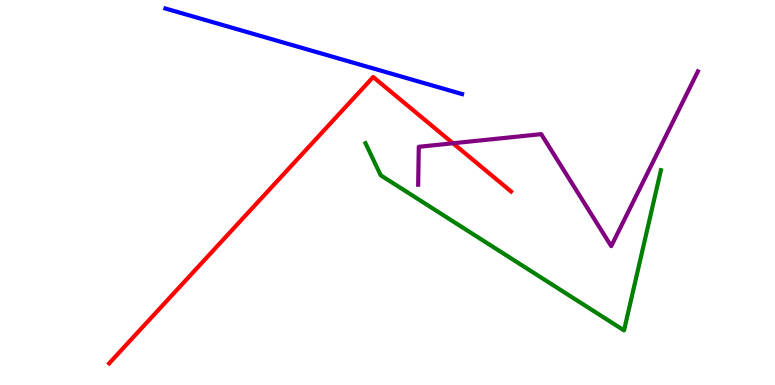[{'lines': ['blue', 'red'], 'intersections': []}, {'lines': ['green', 'red'], 'intersections': []}, {'lines': ['purple', 'red'], 'intersections': [{'x': 5.85, 'y': 6.28}]}, {'lines': ['blue', 'green'], 'intersections': []}, {'lines': ['blue', 'purple'], 'intersections': []}, {'lines': ['green', 'purple'], 'intersections': []}]